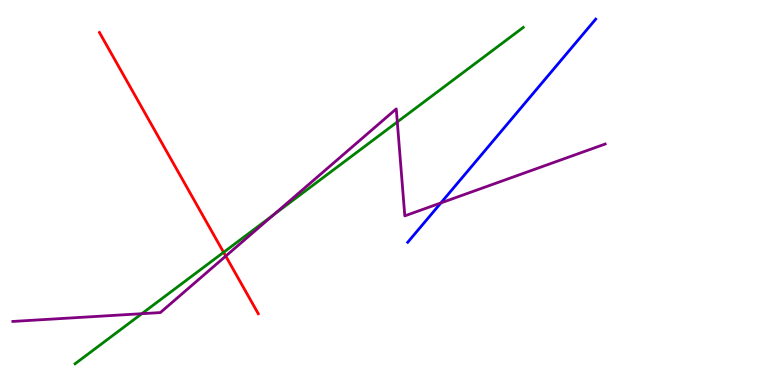[{'lines': ['blue', 'red'], 'intersections': []}, {'lines': ['green', 'red'], 'intersections': [{'x': 2.89, 'y': 3.45}]}, {'lines': ['purple', 'red'], 'intersections': [{'x': 2.91, 'y': 3.35}]}, {'lines': ['blue', 'green'], 'intersections': []}, {'lines': ['blue', 'purple'], 'intersections': [{'x': 5.69, 'y': 4.73}]}, {'lines': ['green', 'purple'], 'intersections': [{'x': 1.83, 'y': 1.85}, {'x': 3.53, 'y': 4.42}, {'x': 5.13, 'y': 6.83}]}]